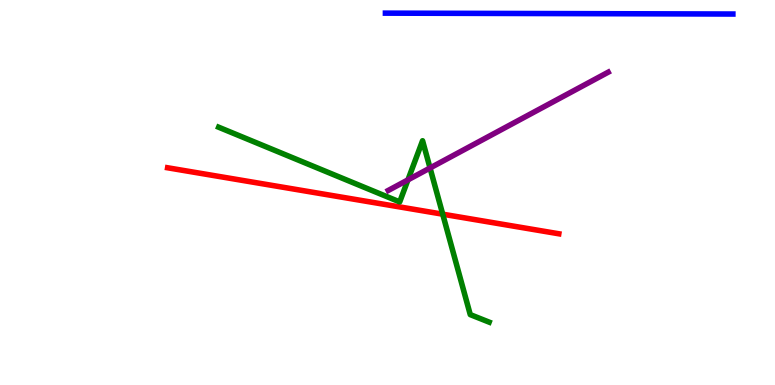[{'lines': ['blue', 'red'], 'intersections': []}, {'lines': ['green', 'red'], 'intersections': [{'x': 5.71, 'y': 4.44}]}, {'lines': ['purple', 'red'], 'intersections': []}, {'lines': ['blue', 'green'], 'intersections': []}, {'lines': ['blue', 'purple'], 'intersections': []}, {'lines': ['green', 'purple'], 'intersections': [{'x': 5.26, 'y': 5.33}, {'x': 5.55, 'y': 5.64}]}]